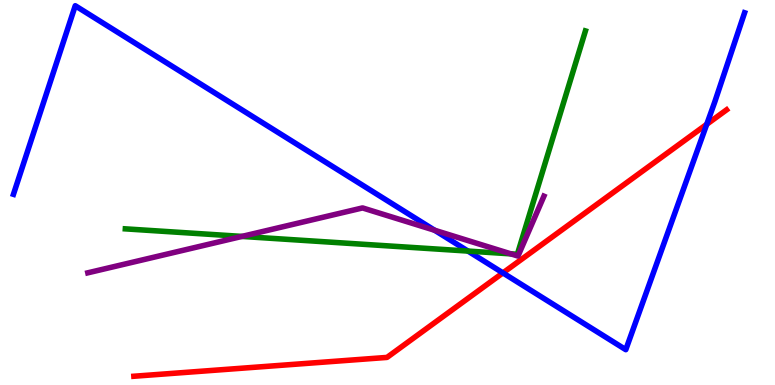[{'lines': ['blue', 'red'], 'intersections': [{'x': 6.49, 'y': 2.91}, {'x': 9.12, 'y': 6.77}]}, {'lines': ['green', 'red'], 'intersections': []}, {'lines': ['purple', 'red'], 'intersections': []}, {'lines': ['blue', 'green'], 'intersections': [{'x': 6.04, 'y': 3.48}]}, {'lines': ['blue', 'purple'], 'intersections': [{'x': 5.61, 'y': 4.02}]}, {'lines': ['green', 'purple'], 'intersections': [{'x': 3.12, 'y': 3.86}, {'x': 6.59, 'y': 3.41}]}]